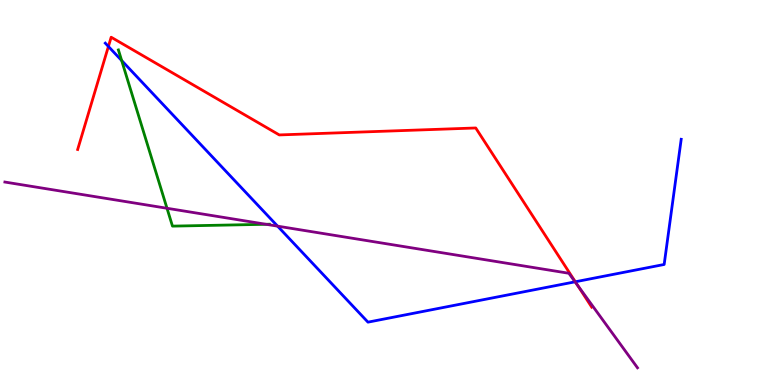[{'lines': ['blue', 'red'], 'intersections': [{'x': 1.4, 'y': 8.79}, {'x': 7.42, 'y': 2.68}]}, {'lines': ['green', 'red'], 'intersections': []}, {'lines': ['purple', 'red'], 'intersections': [{'x': 7.45, 'y': 2.59}]}, {'lines': ['blue', 'green'], 'intersections': [{'x': 1.57, 'y': 8.43}]}, {'lines': ['blue', 'purple'], 'intersections': [{'x': 3.58, 'y': 4.13}, {'x': 7.42, 'y': 2.68}]}, {'lines': ['green', 'purple'], 'intersections': [{'x': 2.15, 'y': 4.59}, {'x': 3.43, 'y': 4.17}]}]